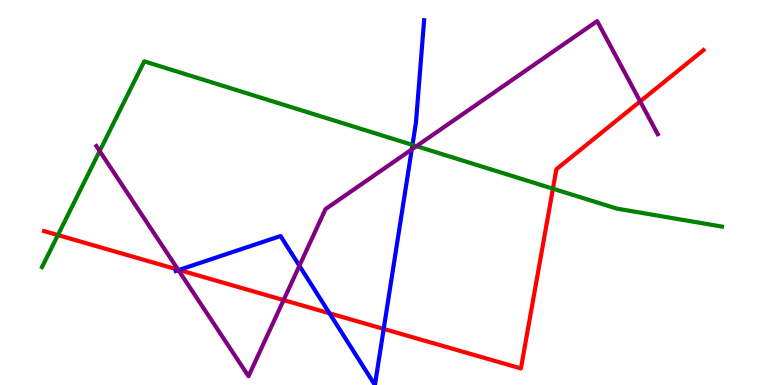[{'lines': ['blue', 'red'], 'intersections': [{'x': 2.31, 'y': 2.99}, {'x': 4.25, 'y': 1.86}, {'x': 4.95, 'y': 1.46}]}, {'lines': ['green', 'red'], 'intersections': [{'x': 0.747, 'y': 3.89}, {'x': 7.13, 'y': 5.1}]}, {'lines': ['purple', 'red'], 'intersections': [{'x': 2.3, 'y': 2.99}, {'x': 3.66, 'y': 2.21}, {'x': 8.26, 'y': 7.37}]}, {'lines': ['blue', 'green'], 'intersections': [{'x': 5.32, 'y': 6.24}]}, {'lines': ['blue', 'purple'], 'intersections': [{'x': 2.3, 'y': 2.98}, {'x': 3.86, 'y': 3.1}, {'x': 5.31, 'y': 6.12}]}, {'lines': ['green', 'purple'], 'intersections': [{'x': 1.29, 'y': 6.08}, {'x': 5.37, 'y': 6.2}]}]